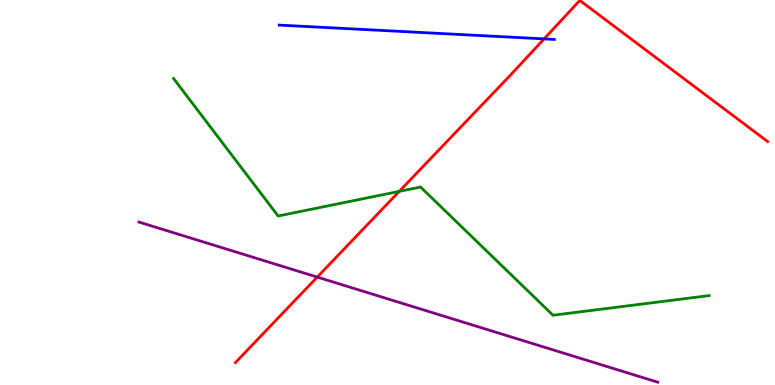[{'lines': ['blue', 'red'], 'intersections': [{'x': 7.02, 'y': 8.99}]}, {'lines': ['green', 'red'], 'intersections': [{'x': 5.15, 'y': 5.03}]}, {'lines': ['purple', 'red'], 'intersections': [{'x': 4.09, 'y': 2.8}]}, {'lines': ['blue', 'green'], 'intersections': []}, {'lines': ['blue', 'purple'], 'intersections': []}, {'lines': ['green', 'purple'], 'intersections': []}]